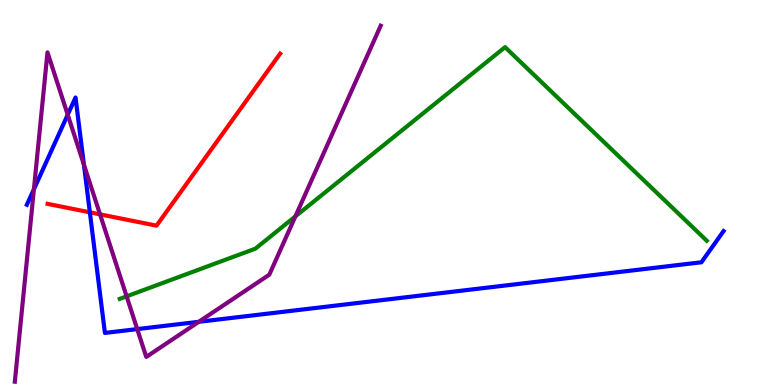[{'lines': ['blue', 'red'], 'intersections': [{'x': 1.16, 'y': 4.49}]}, {'lines': ['green', 'red'], 'intersections': []}, {'lines': ['purple', 'red'], 'intersections': [{'x': 1.29, 'y': 4.43}]}, {'lines': ['blue', 'green'], 'intersections': []}, {'lines': ['blue', 'purple'], 'intersections': [{'x': 0.438, 'y': 5.08}, {'x': 0.874, 'y': 7.02}, {'x': 1.08, 'y': 5.72}, {'x': 1.77, 'y': 1.45}, {'x': 2.57, 'y': 1.64}]}, {'lines': ['green', 'purple'], 'intersections': [{'x': 1.63, 'y': 2.3}, {'x': 3.81, 'y': 4.38}]}]